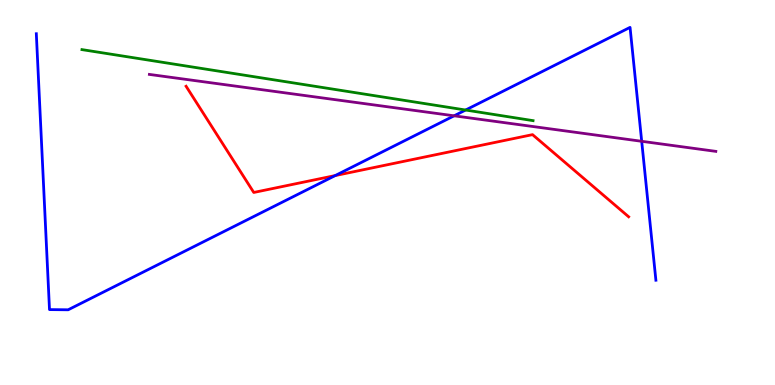[{'lines': ['blue', 'red'], 'intersections': [{'x': 4.33, 'y': 5.44}]}, {'lines': ['green', 'red'], 'intersections': []}, {'lines': ['purple', 'red'], 'intersections': []}, {'lines': ['blue', 'green'], 'intersections': [{'x': 6.01, 'y': 7.14}]}, {'lines': ['blue', 'purple'], 'intersections': [{'x': 5.86, 'y': 6.99}, {'x': 8.28, 'y': 6.33}]}, {'lines': ['green', 'purple'], 'intersections': []}]